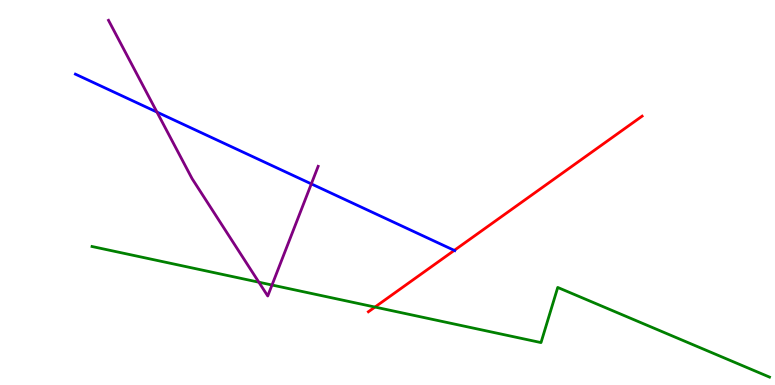[{'lines': ['blue', 'red'], 'intersections': [{'x': 5.86, 'y': 3.5}]}, {'lines': ['green', 'red'], 'intersections': [{'x': 4.84, 'y': 2.02}]}, {'lines': ['purple', 'red'], 'intersections': []}, {'lines': ['blue', 'green'], 'intersections': []}, {'lines': ['blue', 'purple'], 'intersections': [{'x': 2.03, 'y': 7.09}, {'x': 4.02, 'y': 5.22}]}, {'lines': ['green', 'purple'], 'intersections': [{'x': 3.34, 'y': 2.67}, {'x': 3.51, 'y': 2.6}]}]